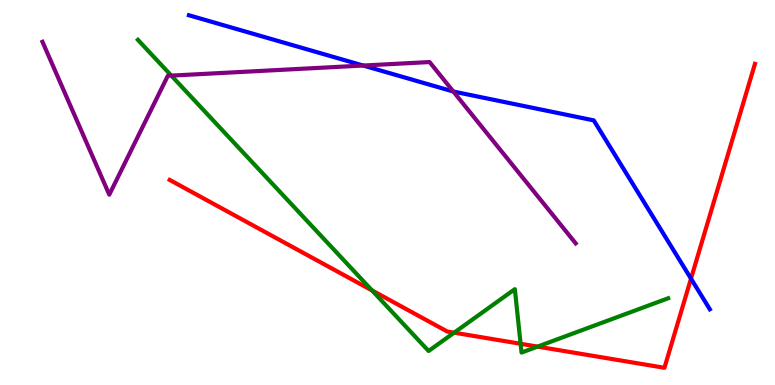[{'lines': ['blue', 'red'], 'intersections': [{'x': 8.92, 'y': 2.76}]}, {'lines': ['green', 'red'], 'intersections': [{'x': 4.8, 'y': 2.46}, {'x': 5.86, 'y': 1.36}, {'x': 6.72, 'y': 1.07}, {'x': 6.94, 'y': 0.997}]}, {'lines': ['purple', 'red'], 'intersections': []}, {'lines': ['blue', 'green'], 'intersections': []}, {'lines': ['blue', 'purple'], 'intersections': [{'x': 4.69, 'y': 8.3}, {'x': 5.85, 'y': 7.62}]}, {'lines': ['green', 'purple'], 'intersections': [{'x': 2.21, 'y': 8.04}]}]